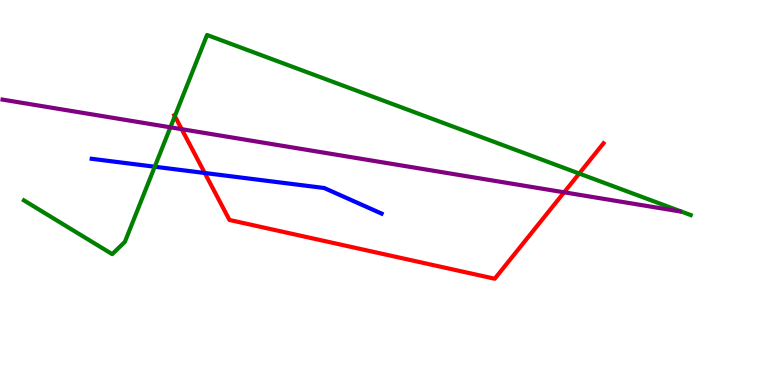[{'lines': ['blue', 'red'], 'intersections': [{'x': 2.64, 'y': 5.51}]}, {'lines': ['green', 'red'], 'intersections': [{'x': 2.26, 'y': 6.98}, {'x': 7.47, 'y': 5.49}]}, {'lines': ['purple', 'red'], 'intersections': [{'x': 2.34, 'y': 6.64}, {'x': 7.28, 'y': 5.0}]}, {'lines': ['blue', 'green'], 'intersections': [{'x': 2.0, 'y': 5.67}]}, {'lines': ['blue', 'purple'], 'intersections': []}, {'lines': ['green', 'purple'], 'intersections': [{'x': 2.2, 'y': 6.69}]}]